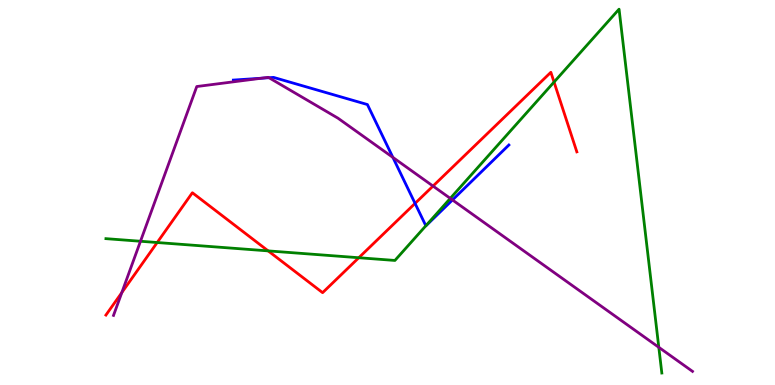[{'lines': ['blue', 'red'], 'intersections': [{'x': 5.36, 'y': 4.72}]}, {'lines': ['green', 'red'], 'intersections': [{'x': 2.03, 'y': 3.7}, {'x': 3.46, 'y': 3.48}, {'x': 4.63, 'y': 3.31}, {'x': 7.15, 'y': 7.87}]}, {'lines': ['purple', 'red'], 'intersections': [{'x': 1.57, 'y': 2.4}, {'x': 5.59, 'y': 5.17}]}, {'lines': ['blue', 'green'], 'intersections': [{'x': 5.49, 'y': 4.14}]}, {'lines': ['blue', 'purple'], 'intersections': [{'x': 3.38, 'y': 7.97}, {'x': 3.47, 'y': 7.98}, {'x': 5.07, 'y': 5.91}, {'x': 5.84, 'y': 4.81}]}, {'lines': ['green', 'purple'], 'intersections': [{'x': 1.81, 'y': 3.73}, {'x': 5.81, 'y': 4.85}, {'x': 8.5, 'y': 0.979}]}]